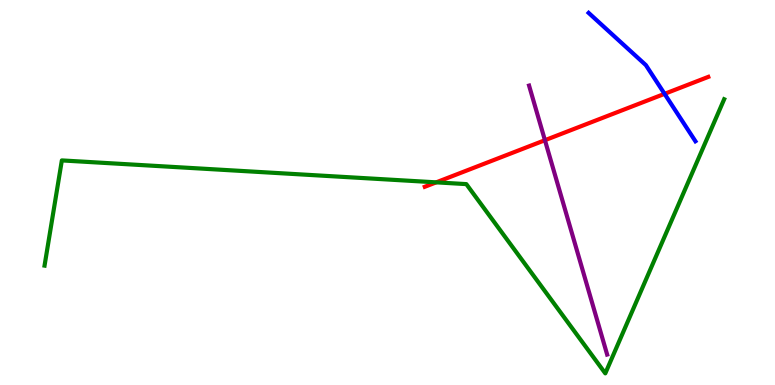[{'lines': ['blue', 'red'], 'intersections': [{'x': 8.57, 'y': 7.56}]}, {'lines': ['green', 'red'], 'intersections': [{'x': 5.63, 'y': 5.26}]}, {'lines': ['purple', 'red'], 'intersections': [{'x': 7.03, 'y': 6.36}]}, {'lines': ['blue', 'green'], 'intersections': []}, {'lines': ['blue', 'purple'], 'intersections': []}, {'lines': ['green', 'purple'], 'intersections': []}]